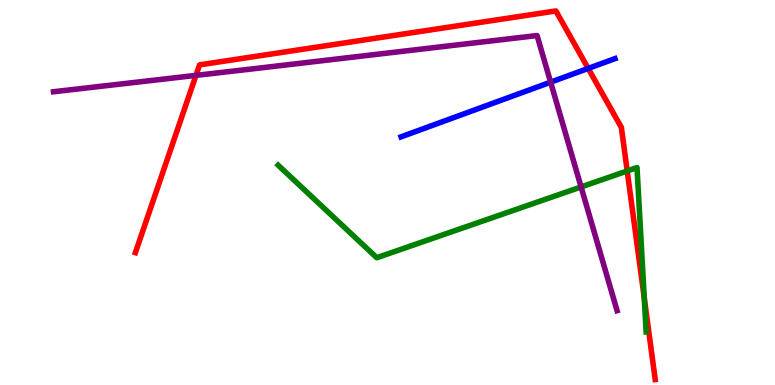[{'lines': ['blue', 'red'], 'intersections': [{'x': 7.59, 'y': 8.22}]}, {'lines': ['green', 'red'], 'intersections': [{'x': 8.09, 'y': 5.56}, {'x': 8.31, 'y': 2.26}]}, {'lines': ['purple', 'red'], 'intersections': [{'x': 2.53, 'y': 8.04}]}, {'lines': ['blue', 'green'], 'intersections': []}, {'lines': ['blue', 'purple'], 'intersections': [{'x': 7.1, 'y': 7.87}]}, {'lines': ['green', 'purple'], 'intersections': [{'x': 7.5, 'y': 5.14}]}]